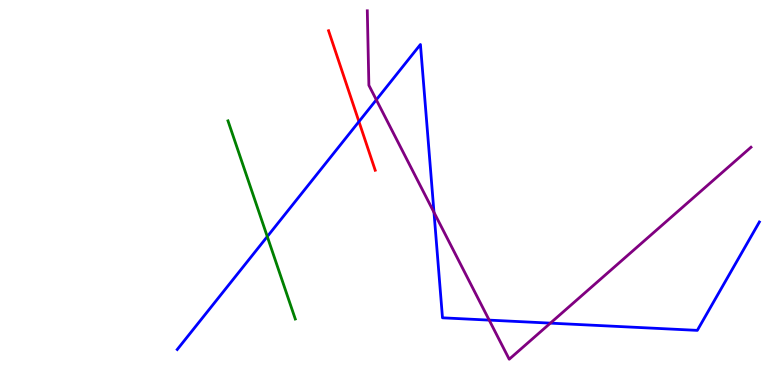[{'lines': ['blue', 'red'], 'intersections': [{'x': 4.63, 'y': 6.84}]}, {'lines': ['green', 'red'], 'intersections': []}, {'lines': ['purple', 'red'], 'intersections': []}, {'lines': ['blue', 'green'], 'intersections': [{'x': 3.45, 'y': 3.86}]}, {'lines': ['blue', 'purple'], 'intersections': [{'x': 4.86, 'y': 7.41}, {'x': 5.6, 'y': 4.48}, {'x': 6.31, 'y': 1.69}, {'x': 7.1, 'y': 1.61}]}, {'lines': ['green', 'purple'], 'intersections': []}]